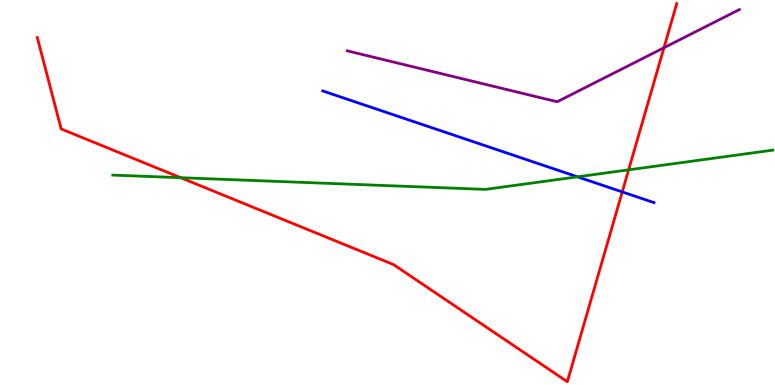[{'lines': ['blue', 'red'], 'intersections': [{'x': 8.03, 'y': 5.02}]}, {'lines': ['green', 'red'], 'intersections': [{'x': 2.33, 'y': 5.38}, {'x': 8.11, 'y': 5.59}]}, {'lines': ['purple', 'red'], 'intersections': [{'x': 8.57, 'y': 8.76}]}, {'lines': ['blue', 'green'], 'intersections': [{'x': 7.45, 'y': 5.41}]}, {'lines': ['blue', 'purple'], 'intersections': []}, {'lines': ['green', 'purple'], 'intersections': []}]